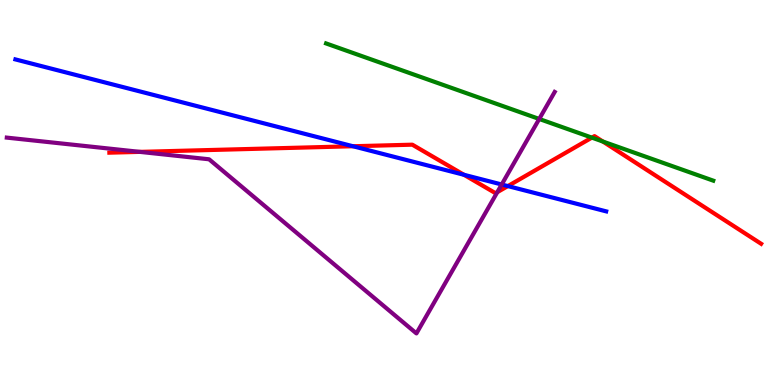[{'lines': ['blue', 'red'], 'intersections': [{'x': 4.55, 'y': 6.2}, {'x': 5.99, 'y': 5.46}, {'x': 6.55, 'y': 5.17}]}, {'lines': ['green', 'red'], 'intersections': [{'x': 7.64, 'y': 6.43}, {'x': 7.78, 'y': 6.32}]}, {'lines': ['purple', 'red'], 'intersections': [{'x': 1.8, 'y': 6.06}, {'x': 6.42, 'y': 5.01}]}, {'lines': ['blue', 'green'], 'intersections': []}, {'lines': ['blue', 'purple'], 'intersections': [{'x': 6.47, 'y': 5.21}]}, {'lines': ['green', 'purple'], 'intersections': [{'x': 6.96, 'y': 6.91}]}]